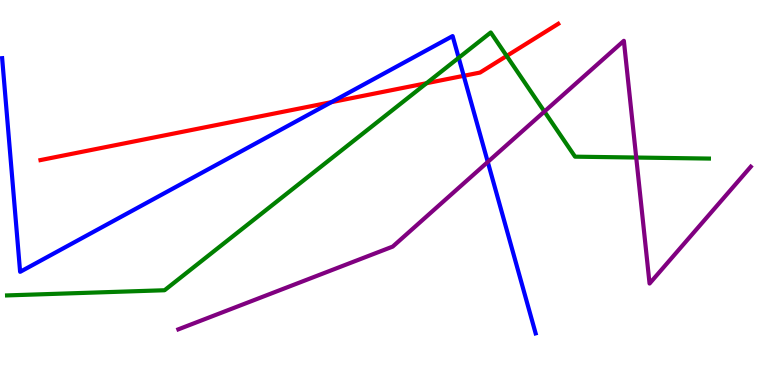[{'lines': ['blue', 'red'], 'intersections': [{'x': 4.28, 'y': 7.35}, {'x': 5.98, 'y': 8.03}]}, {'lines': ['green', 'red'], 'intersections': [{'x': 5.5, 'y': 7.84}, {'x': 6.54, 'y': 8.55}]}, {'lines': ['purple', 'red'], 'intersections': []}, {'lines': ['blue', 'green'], 'intersections': [{'x': 5.92, 'y': 8.5}]}, {'lines': ['blue', 'purple'], 'intersections': [{'x': 6.29, 'y': 5.79}]}, {'lines': ['green', 'purple'], 'intersections': [{'x': 7.02, 'y': 7.1}, {'x': 8.21, 'y': 5.91}]}]